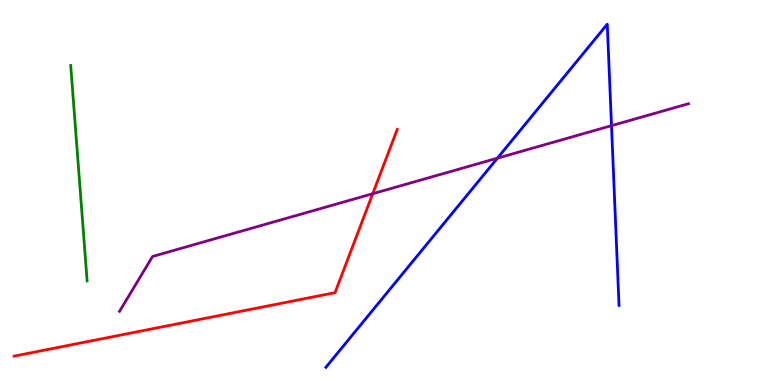[{'lines': ['blue', 'red'], 'intersections': []}, {'lines': ['green', 'red'], 'intersections': []}, {'lines': ['purple', 'red'], 'intersections': [{'x': 4.81, 'y': 4.97}]}, {'lines': ['blue', 'green'], 'intersections': []}, {'lines': ['blue', 'purple'], 'intersections': [{'x': 6.42, 'y': 5.89}, {'x': 7.89, 'y': 6.74}]}, {'lines': ['green', 'purple'], 'intersections': []}]